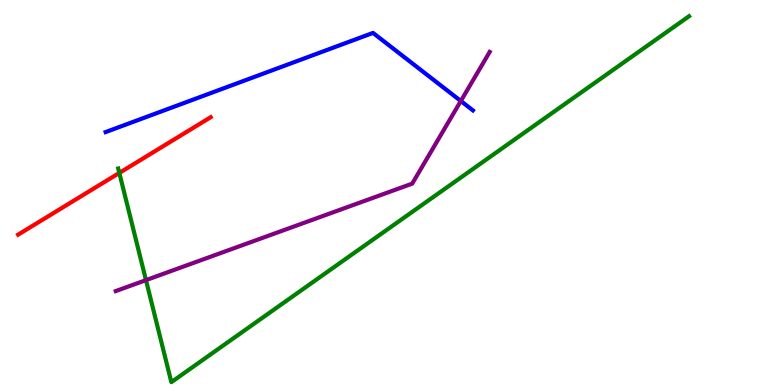[{'lines': ['blue', 'red'], 'intersections': []}, {'lines': ['green', 'red'], 'intersections': [{'x': 1.54, 'y': 5.51}]}, {'lines': ['purple', 'red'], 'intersections': []}, {'lines': ['blue', 'green'], 'intersections': []}, {'lines': ['blue', 'purple'], 'intersections': [{'x': 5.95, 'y': 7.38}]}, {'lines': ['green', 'purple'], 'intersections': [{'x': 1.88, 'y': 2.72}]}]